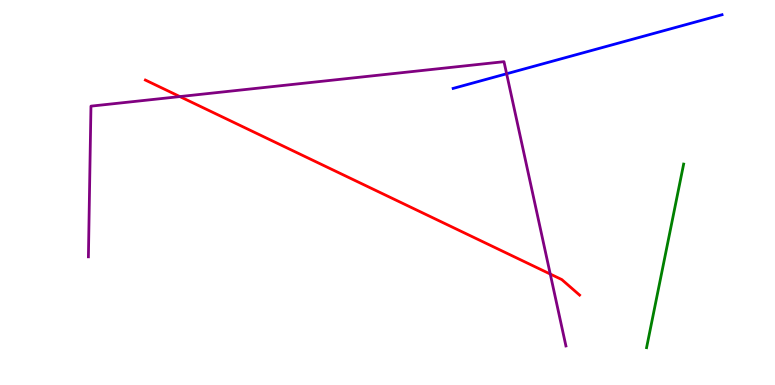[{'lines': ['blue', 'red'], 'intersections': []}, {'lines': ['green', 'red'], 'intersections': []}, {'lines': ['purple', 'red'], 'intersections': [{'x': 2.32, 'y': 7.49}, {'x': 7.1, 'y': 2.88}]}, {'lines': ['blue', 'green'], 'intersections': []}, {'lines': ['blue', 'purple'], 'intersections': [{'x': 6.54, 'y': 8.08}]}, {'lines': ['green', 'purple'], 'intersections': []}]